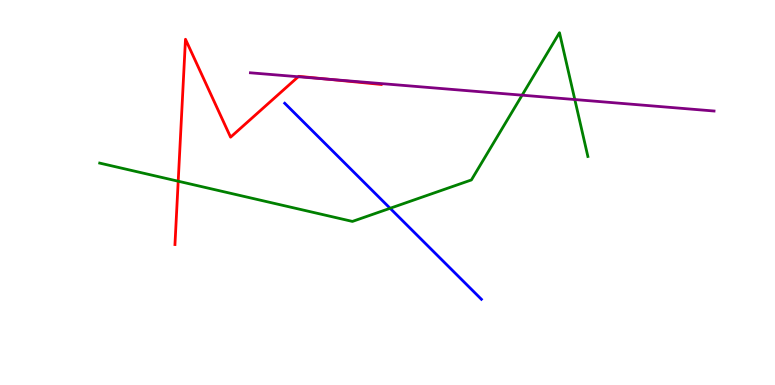[{'lines': ['blue', 'red'], 'intersections': []}, {'lines': ['green', 'red'], 'intersections': [{'x': 2.3, 'y': 5.29}]}, {'lines': ['purple', 'red'], 'intersections': [{'x': 3.85, 'y': 8.01}, {'x': 4.22, 'y': 7.95}]}, {'lines': ['blue', 'green'], 'intersections': [{'x': 5.03, 'y': 4.59}]}, {'lines': ['blue', 'purple'], 'intersections': []}, {'lines': ['green', 'purple'], 'intersections': [{'x': 6.74, 'y': 7.53}, {'x': 7.42, 'y': 7.41}]}]